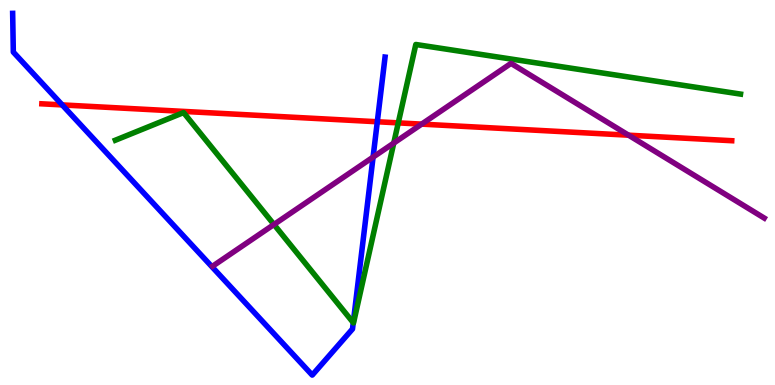[{'lines': ['blue', 'red'], 'intersections': [{'x': 0.803, 'y': 7.28}, {'x': 4.87, 'y': 6.84}]}, {'lines': ['green', 'red'], 'intersections': [{'x': 5.14, 'y': 6.81}]}, {'lines': ['purple', 'red'], 'intersections': [{'x': 5.44, 'y': 6.78}, {'x': 8.11, 'y': 6.49}]}, {'lines': ['blue', 'green'], 'intersections': [{'x': 4.56, 'y': 1.62}]}, {'lines': ['blue', 'purple'], 'intersections': [{'x': 4.81, 'y': 5.92}]}, {'lines': ['green', 'purple'], 'intersections': [{'x': 3.54, 'y': 4.17}, {'x': 5.08, 'y': 6.28}]}]